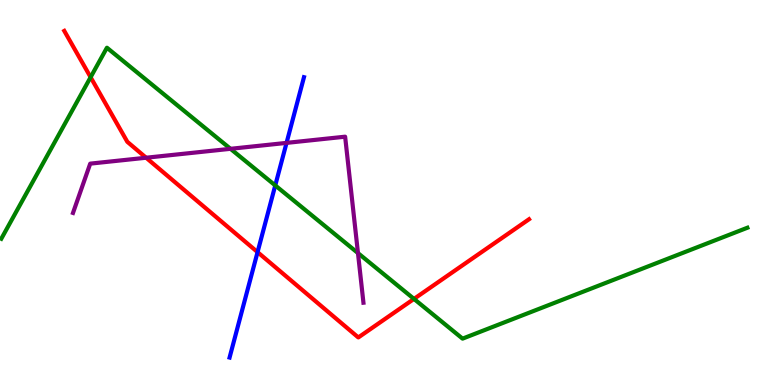[{'lines': ['blue', 'red'], 'intersections': [{'x': 3.32, 'y': 3.45}]}, {'lines': ['green', 'red'], 'intersections': [{'x': 1.17, 'y': 7.99}, {'x': 5.34, 'y': 2.24}]}, {'lines': ['purple', 'red'], 'intersections': [{'x': 1.89, 'y': 5.9}]}, {'lines': ['blue', 'green'], 'intersections': [{'x': 3.55, 'y': 5.18}]}, {'lines': ['blue', 'purple'], 'intersections': [{'x': 3.7, 'y': 6.29}]}, {'lines': ['green', 'purple'], 'intersections': [{'x': 2.97, 'y': 6.13}, {'x': 4.62, 'y': 3.43}]}]